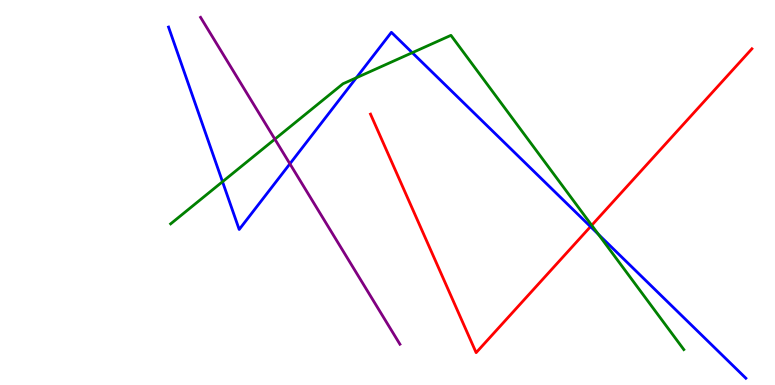[{'lines': ['blue', 'red'], 'intersections': [{'x': 7.62, 'y': 4.11}]}, {'lines': ['green', 'red'], 'intersections': [{'x': 7.64, 'y': 4.15}]}, {'lines': ['purple', 'red'], 'intersections': []}, {'lines': ['blue', 'green'], 'intersections': [{'x': 2.87, 'y': 5.28}, {'x': 4.6, 'y': 7.98}, {'x': 5.32, 'y': 8.63}, {'x': 7.72, 'y': 3.91}]}, {'lines': ['blue', 'purple'], 'intersections': [{'x': 3.74, 'y': 5.75}]}, {'lines': ['green', 'purple'], 'intersections': [{'x': 3.55, 'y': 6.39}]}]